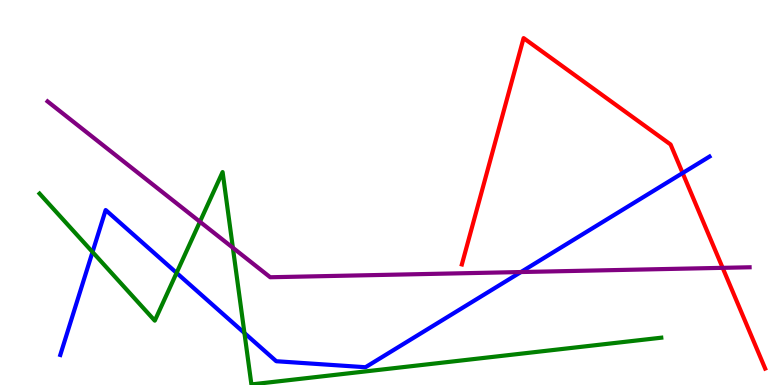[{'lines': ['blue', 'red'], 'intersections': [{'x': 8.81, 'y': 5.51}]}, {'lines': ['green', 'red'], 'intersections': []}, {'lines': ['purple', 'red'], 'intersections': [{'x': 9.32, 'y': 3.04}]}, {'lines': ['blue', 'green'], 'intersections': [{'x': 1.19, 'y': 3.45}, {'x': 2.28, 'y': 2.91}, {'x': 3.15, 'y': 1.35}]}, {'lines': ['blue', 'purple'], 'intersections': [{'x': 6.72, 'y': 2.93}]}, {'lines': ['green', 'purple'], 'intersections': [{'x': 2.58, 'y': 4.24}, {'x': 3.0, 'y': 3.56}]}]